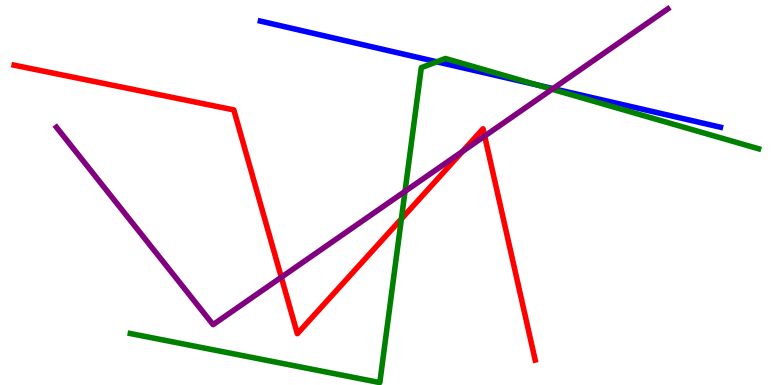[{'lines': ['blue', 'red'], 'intersections': []}, {'lines': ['green', 'red'], 'intersections': [{'x': 5.18, 'y': 4.31}]}, {'lines': ['purple', 'red'], 'intersections': [{'x': 3.63, 'y': 2.8}, {'x': 5.97, 'y': 6.07}, {'x': 6.25, 'y': 6.47}]}, {'lines': ['blue', 'green'], 'intersections': [{'x': 5.64, 'y': 8.4}, {'x': 6.93, 'y': 7.79}]}, {'lines': ['blue', 'purple'], 'intersections': [{'x': 7.14, 'y': 7.7}]}, {'lines': ['green', 'purple'], 'intersections': [{'x': 5.23, 'y': 5.03}, {'x': 7.12, 'y': 7.68}]}]